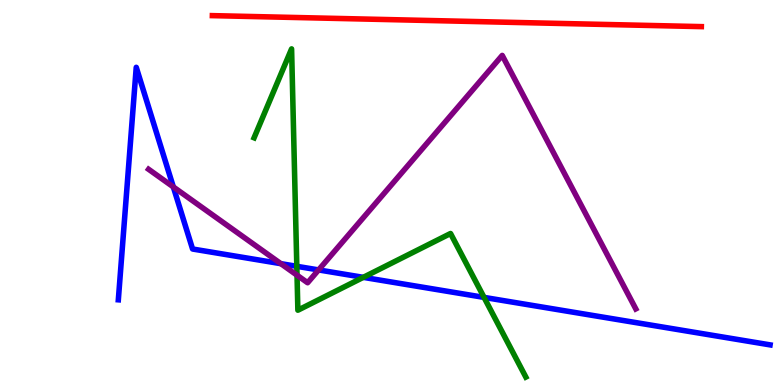[{'lines': ['blue', 'red'], 'intersections': []}, {'lines': ['green', 'red'], 'intersections': []}, {'lines': ['purple', 'red'], 'intersections': []}, {'lines': ['blue', 'green'], 'intersections': [{'x': 3.83, 'y': 3.08}, {'x': 4.69, 'y': 2.8}, {'x': 6.25, 'y': 2.28}]}, {'lines': ['blue', 'purple'], 'intersections': [{'x': 2.24, 'y': 5.14}, {'x': 3.62, 'y': 3.15}, {'x': 4.11, 'y': 2.99}]}, {'lines': ['green', 'purple'], 'intersections': [{'x': 3.83, 'y': 2.85}]}]